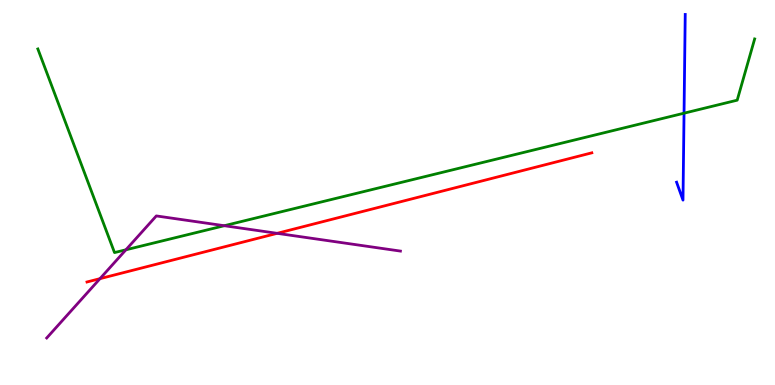[{'lines': ['blue', 'red'], 'intersections': []}, {'lines': ['green', 'red'], 'intersections': []}, {'lines': ['purple', 'red'], 'intersections': [{'x': 1.29, 'y': 2.76}, {'x': 3.58, 'y': 3.94}]}, {'lines': ['blue', 'green'], 'intersections': [{'x': 8.83, 'y': 7.06}]}, {'lines': ['blue', 'purple'], 'intersections': []}, {'lines': ['green', 'purple'], 'intersections': [{'x': 1.62, 'y': 3.51}, {'x': 2.89, 'y': 4.14}]}]